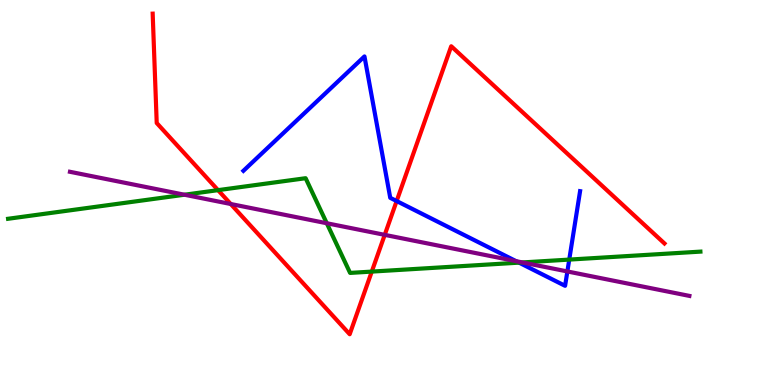[{'lines': ['blue', 'red'], 'intersections': [{'x': 5.12, 'y': 4.78}]}, {'lines': ['green', 'red'], 'intersections': [{'x': 2.81, 'y': 5.06}, {'x': 4.8, 'y': 2.95}]}, {'lines': ['purple', 'red'], 'intersections': [{'x': 2.98, 'y': 4.7}, {'x': 4.96, 'y': 3.9}]}, {'lines': ['blue', 'green'], 'intersections': [{'x': 6.7, 'y': 3.18}, {'x': 7.35, 'y': 3.26}]}, {'lines': ['blue', 'purple'], 'intersections': [{'x': 6.66, 'y': 3.22}, {'x': 7.32, 'y': 2.95}]}, {'lines': ['green', 'purple'], 'intersections': [{'x': 2.38, 'y': 4.94}, {'x': 4.22, 'y': 4.2}, {'x': 6.74, 'y': 3.18}]}]